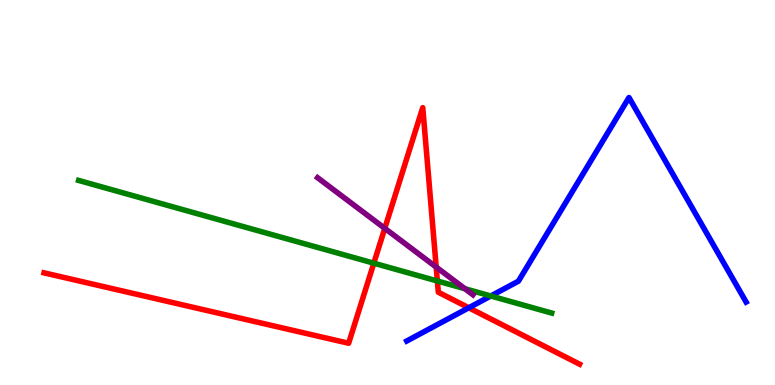[{'lines': ['blue', 'red'], 'intersections': [{'x': 6.05, 'y': 2.01}]}, {'lines': ['green', 'red'], 'intersections': [{'x': 4.82, 'y': 3.16}, {'x': 5.64, 'y': 2.7}]}, {'lines': ['purple', 'red'], 'intersections': [{'x': 4.96, 'y': 4.07}, {'x': 5.63, 'y': 3.06}]}, {'lines': ['blue', 'green'], 'intersections': [{'x': 6.33, 'y': 2.31}]}, {'lines': ['blue', 'purple'], 'intersections': []}, {'lines': ['green', 'purple'], 'intersections': [{'x': 6.0, 'y': 2.5}]}]